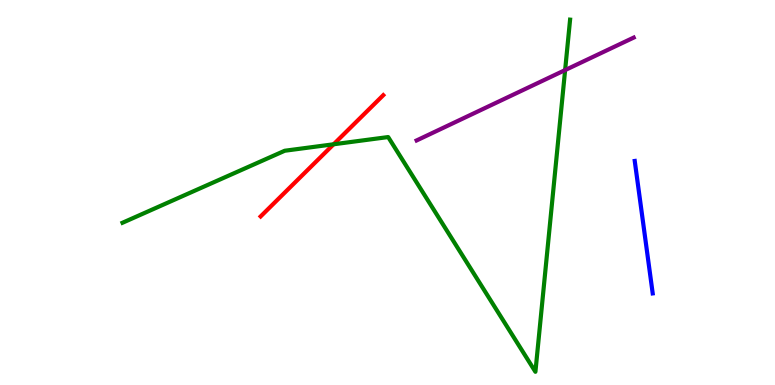[{'lines': ['blue', 'red'], 'intersections': []}, {'lines': ['green', 'red'], 'intersections': [{'x': 4.3, 'y': 6.25}]}, {'lines': ['purple', 'red'], 'intersections': []}, {'lines': ['blue', 'green'], 'intersections': []}, {'lines': ['blue', 'purple'], 'intersections': []}, {'lines': ['green', 'purple'], 'intersections': [{'x': 7.29, 'y': 8.18}]}]